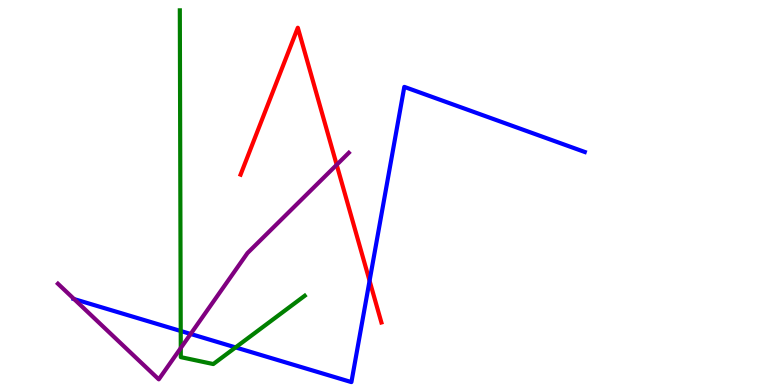[{'lines': ['blue', 'red'], 'intersections': [{'x': 4.77, 'y': 2.71}]}, {'lines': ['green', 'red'], 'intersections': []}, {'lines': ['purple', 'red'], 'intersections': [{'x': 4.34, 'y': 5.72}]}, {'lines': ['blue', 'green'], 'intersections': [{'x': 2.33, 'y': 1.4}, {'x': 3.04, 'y': 0.976}]}, {'lines': ['blue', 'purple'], 'intersections': [{'x': 0.956, 'y': 2.23}, {'x': 2.46, 'y': 1.33}]}, {'lines': ['green', 'purple'], 'intersections': [{'x': 2.33, 'y': 0.96}]}]